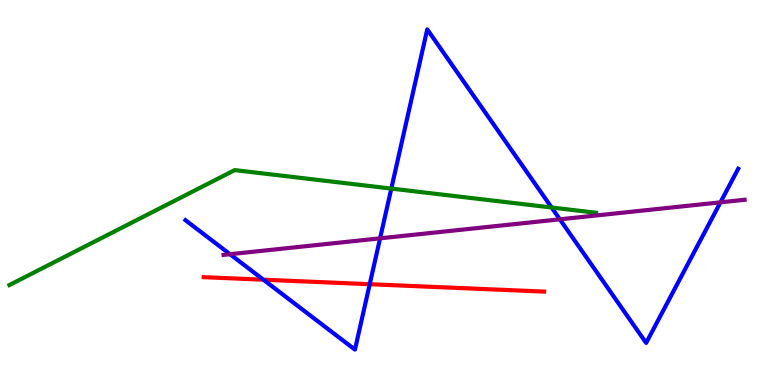[{'lines': ['blue', 'red'], 'intersections': [{'x': 3.4, 'y': 2.74}, {'x': 4.77, 'y': 2.62}]}, {'lines': ['green', 'red'], 'intersections': []}, {'lines': ['purple', 'red'], 'intersections': []}, {'lines': ['blue', 'green'], 'intersections': [{'x': 5.05, 'y': 5.1}, {'x': 7.12, 'y': 4.61}]}, {'lines': ['blue', 'purple'], 'intersections': [{'x': 2.97, 'y': 3.4}, {'x': 4.9, 'y': 3.81}, {'x': 7.22, 'y': 4.3}, {'x': 9.3, 'y': 4.74}]}, {'lines': ['green', 'purple'], 'intersections': []}]